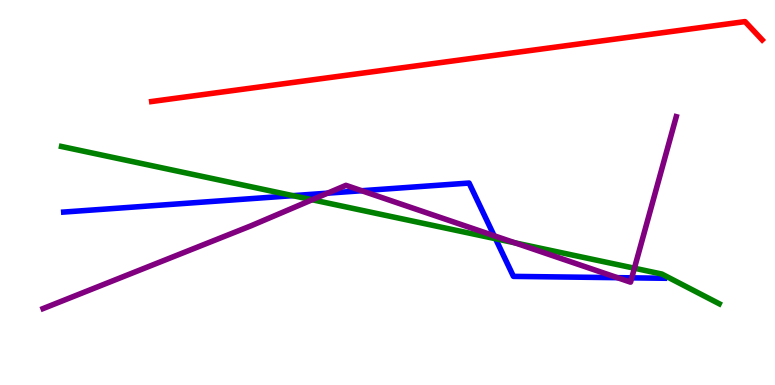[{'lines': ['blue', 'red'], 'intersections': []}, {'lines': ['green', 'red'], 'intersections': []}, {'lines': ['purple', 'red'], 'intersections': []}, {'lines': ['blue', 'green'], 'intersections': [{'x': 3.78, 'y': 4.92}, {'x': 6.39, 'y': 3.8}]}, {'lines': ['blue', 'purple'], 'intersections': [{'x': 4.23, 'y': 4.98}, {'x': 4.67, 'y': 5.05}, {'x': 6.38, 'y': 3.88}, {'x': 7.97, 'y': 2.79}, {'x': 8.15, 'y': 2.78}]}, {'lines': ['green', 'purple'], 'intersections': [{'x': 4.03, 'y': 4.81}, {'x': 6.64, 'y': 3.69}, {'x': 8.19, 'y': 3.03}]}]